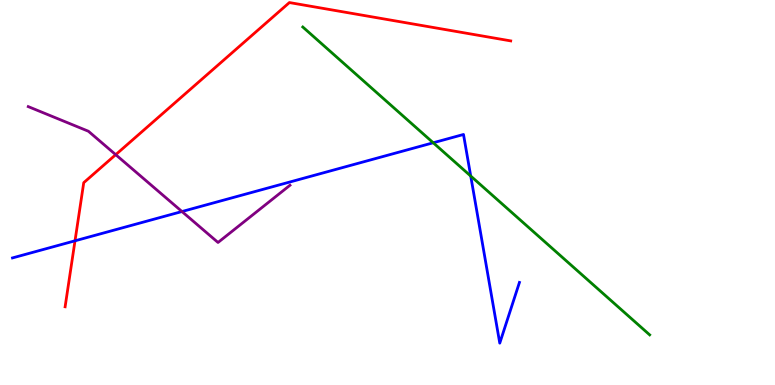[{'lines': ['blue', 'red'], 'intersections': [{'x': 0.968, 'y': 3.75}]}, {'lines': ['green', 'red'], 'intersections': []}, {'lines': ['purple', 'red'], 'intersections': [{'x': 1.49, 'y': 5.98}]}, {'lines': ['blue', 'green'], 'intersections': [{'x': 5.59, 'y': 6.29}, {'x': 6.07, 'y': 5.43}]}, {'lines': ['blue', 'purple'], 'intersections': [{'x': 2.35, 'y': 4.51}]}, {'lines': ['green', 'purple'], 'intersections': []}]